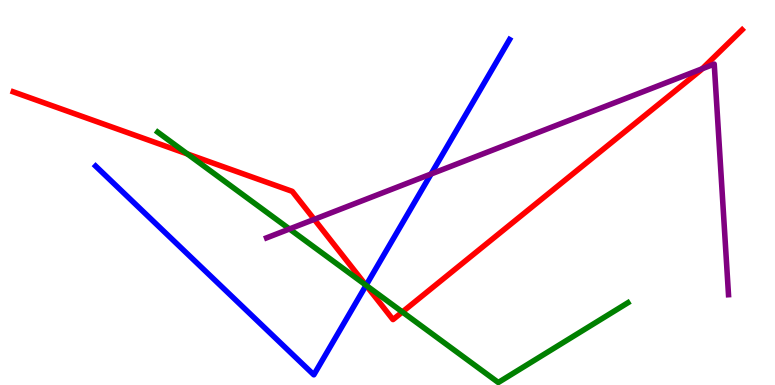[{'lines': ['blue', 'red'], 'intersections': [{'x': 4.72, 'y': 2.59}]}, {'lines': ['green', 'red'], 'intersections': [{'x': 2.42, 'y': 6.0}, {'x': 4.72, 'y': 2.59}, {'x': 5.19, 'y': 1.9}]}, {'lines': ['purple', 'red'], 'intersections': [{'x': 4.05, 'y': 4.3}, {'x': 9.06, 'y': 8.21}]}, {'lines': ['blue', 'green'], 'intersections': [{'x': 4.72, 'y': 2.59}]}, {'lines': ['blue', 'purple'], 'intersections': [{'x': 5.56, 'y': 5.48}]}, {'lines': ['green', 'purple'], 'intersections': [{'x': 3.73, 'y': 4.05}]}]